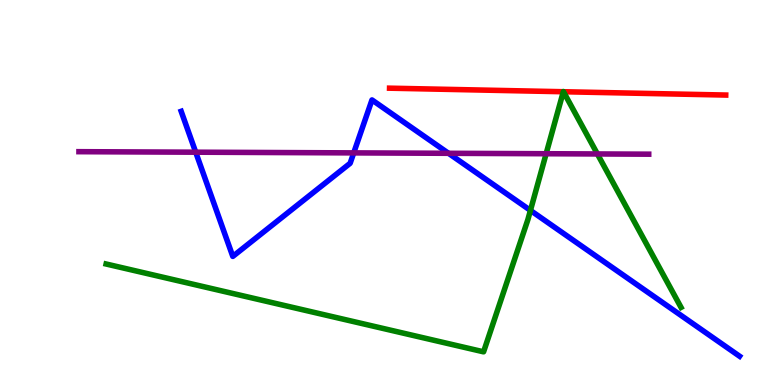[{'lines': ['blue', 'red'], 'intersections': []}, {'lines': ['green', 'red'], 'intersections': [{'x': 7.27, 'y': 7.62}, {'x': 7.27, 'y': 7.62}]}, {'lines': ['purple', 'red'], 'intersections': []}, {'lines': ['blue', 'green'], 'intersections': [{'x': 6.84, 'y': 4.53}]}, {'lines': ['blue', 'purple'], 'intersections': [{'x': 2.53, 'y': 6.05}, {'x': 4.56, 'y': 6.03}, {'x': 5.79, 'y': 6.02}]}, {'lines': ['green', 'purple'], 'intersections': [{'x': 7.05, 'y': 6.01}, {'x': 7.71, 'y': 6.0}]}]